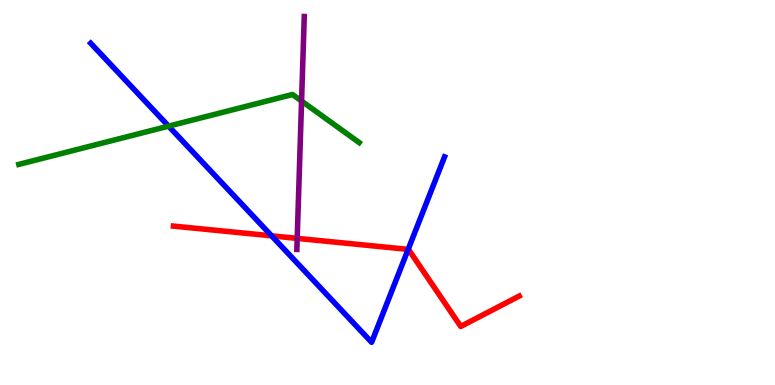[{'lines': ['blue', 'red'], 'intersections': [{'x': 3.5, 'y': 3.87}, {'x': 5.27, 'y': 3.52}]}, {'lines': ['green', 'red'], 'intersections': []}, {'lines': ['purple', 'red'], 'intersections': [{'x': 3.83, 'y': 3.81}]}, {'lines': ['blue', 'green'], 'intersections': [{'x': 2.18, 'y': 6.72}]}, {'lines': ['blue', 'purple'], 'intersections': []}, {'lines': ['green', 'purple'], 'intersections': [{'x': 3.89, 'y': 7.37}]}]